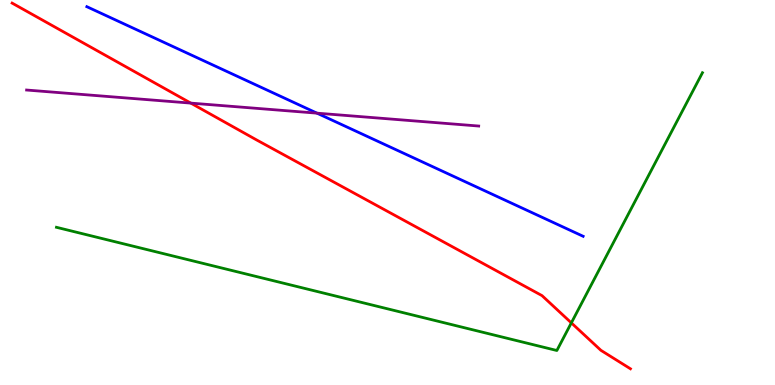[{'lines': ['blue', 'red'], 'intersections': []}, {'lines': ['green', 'red'], 'intersections': [{'x': 7.37, 'y': 1.61}]}, {'lines': ['purple', 'red'], 'intersections': [{'x': 2.46, 'y': 7.32}]}, {'lines': ['blue', 'green'], 'intersections': []}, {'lines': ['blue', 'purple'], 'intersections': [{'x': 4.09, 'y': 7.06}]}, {'lines': ['green', 'purple'], 'intersections': []}]